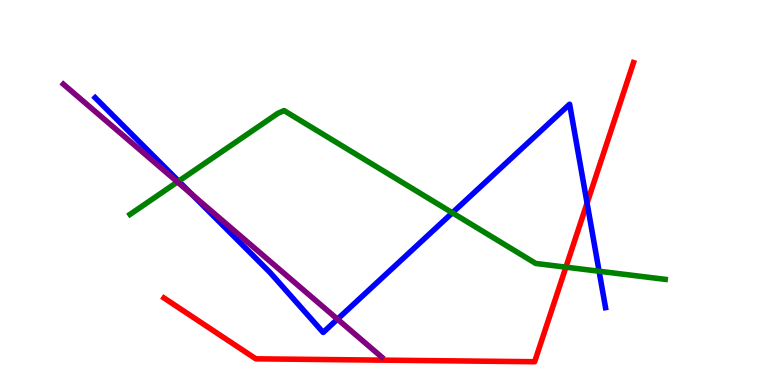[{'lines': ['blue', 'red'], 'intersections': [{'x': 7.58, 'y': 4.72}]}, {'lines': ['green', 'red'], 'intersections': [{'x': 7.3, 'y': 3.06}]}, {'lines': ['purple', 'red'], 'intersections': []}, {'lines': ['blue', 'green'], 'intersections': [{'x': 2.31, 'y': 5.29}, {'x': 5.84, 'y': 4.47}, {'x': 7.73, 'y': 2.95}]}, {'lines': ['blue', 'purple'], 'intersections': [{'x': 2.48, 'y': 4.95}, {'x': 4.35, 'y': 1.71}]}, {'lines': ['green', 'purple'], 'intersections': [{'x': 2.29, 'y': 5.27}]}]